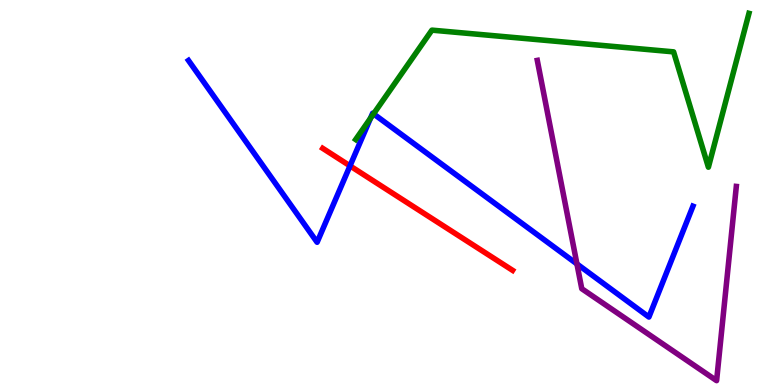[{'lines': ['blue', 'red'], 'intersections': [{'x': 4.52, 'y': 5.69}]}, {'lines': ['green', 'red'], 'intersections': []}, {'lines': ['purple', 'red'], 'intersections': []}, {'lines': ['blue', 'green'], 'intersections': [{'x': 4.78, 'y': 6.93}, {'x': 4.82, 'y': 7.04}]}, {'lines': ['blue', 'purple'], 'intersections': [{'x': 7.44, 'y': 3.14}]}, {'lines': ['green', 'purple'], 'intersections': []}]